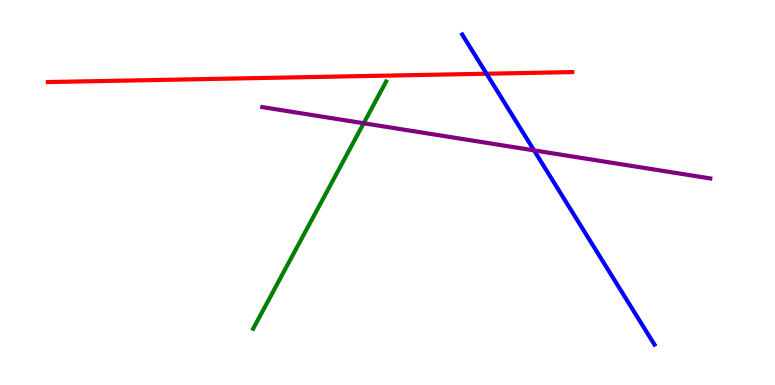[{'lines': ['blue', 'red'], 'intersections': [{'x': 6.28, 'y': 8.09}]}, {'lines': ['green', 'red'], 'intersections': []}, {'lines': ['purple', 'red'], 'intersections': []}, {'lines': ['blue', 'green'], 'intersections': []}, {'lines': ['blue', 'purple'], 'intersections': [{'x': 6.89, 'y': 6.09}]}, {'lines': ['green', 'purple'], 'intersections': [{'x': 4.69, 'y': 6.8}]}]